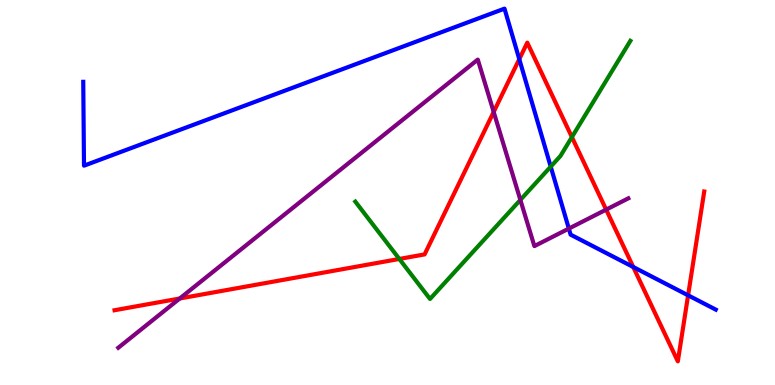[{'lines': ['blue', 'red'], 'intersections': [{'x': 6.7, 'y': 8.46}, {'x': 8.17, 'y': 3.07}, {'x': 8.88, 'y': 2.33}]}, {'lines': ['green', 'red'], 'intersections': [{'x': 5.15, 'y': 3.27}, {'x': 7.38, 'y': 6.44}]}, {'lines': ['purple', 'red'], 'intersections': [{'x': 2.32, 'y': 2.25}, {'x': 6.37, 'y': 7.09}, {'x': 7.82, 'y': 4.56}]}, {'lines': ['blue', 'green'], 'intersections': [{'x': 7.11, 'y': 5.67}]}, {'lines': ['blue', 'purple'], 'intersections': [{'x': 7.34, 'y': 4.06}]}, {'lines': ['green', 'purple'], 'intersections': [{'x': 6.71, 'y': 4.81}]}]